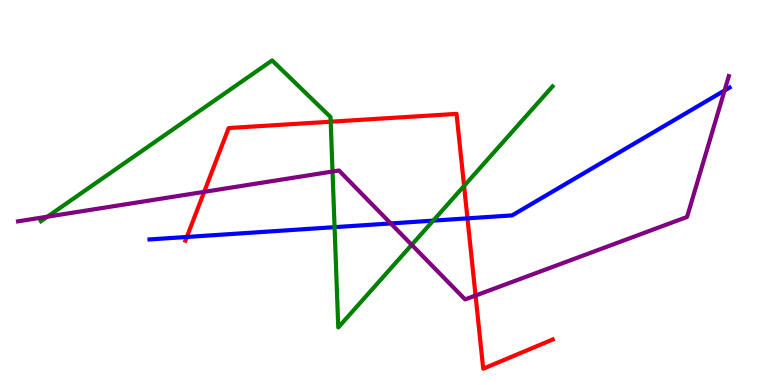[{'lines': ['blue', 'red'], 'intersections': [{'x': 2.41, 'y': 3.85}, {'x': 6.03, 'y': 4.33}]}, {'lines': ['green', 'red'], 'intersections': [{'x': 4.27, 'y': 6.84}, {'x': 5.99, 'y': 5.17}]}, {'lines': ['purple', 'red'], 'intersections': [{'x': 2.63, 'y': 5.02}, {'x': 6.14, 'y': 2.32}]}, {'lines': ['blue', 'green'], 'intersections': [{'x': 4.32, 'y': 4.1}, {'x': 5.59, 'y': 4.27}]}, {'lines': ['blue', 'purple'], 'intersections': [{'x': 5.04, 'y': 4.2}, {'x': 9.35, 'y': 7.65}]}, {'lines': ['green', 'purple'], 'intersections': [{'x': 0.612, 'y': 4.37}, {'x': 4.29, 'y': 5.54}, {'x': 5.31, 'y': 3.64}]}]